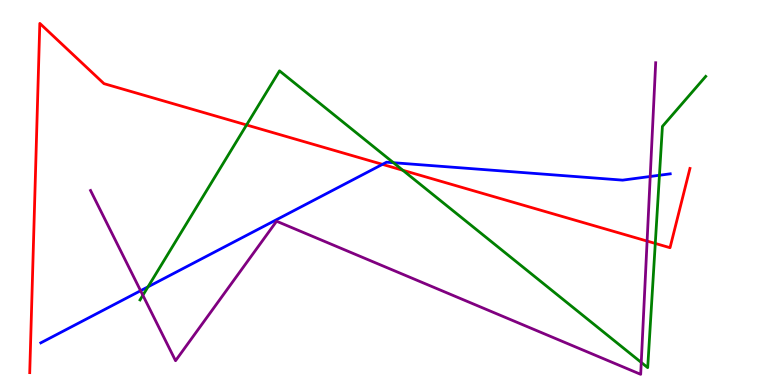[{'lines': ['blue', 'red'], 'intersections': [{'x': 4.93, 'y': 5.73}]}, {'lines': ['green', 'red'], 'intersections': [{'x': 3.18, 'y': 6.75}, {'x': 5.2, 'y': 5.58}, {'x': 8.46, 'y': 3.68}]}, {'lines': ['purple', 'red'], 'intersections': [{'x': 8.35, 'y': 3.74}]}, {'lines': ['blue', 'green'], 'intersections': [{'x': 1.91, 'y': 2.55}, {'x': 5.08, 'y': 5.77}, {'x': 8.51, 'y': 5.45}]}, {'lines': ['blue', 'purple'], 'intersections': [{'x': 1.81, 'y': 2.45}, {'x': 8.39, 'y': 5.42}]}, {'lines': ['green', 'purple'], 'intersections': [{'x': 1.84, 'y': 2.33}, {'x': 8.27, 'y': 0.586}]}]